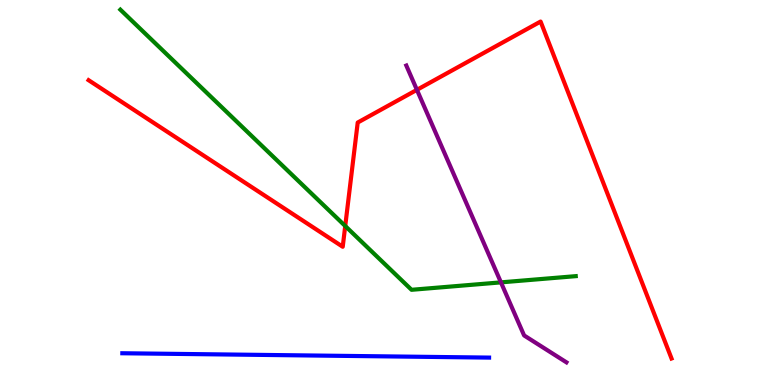[{'lines': ['blue', 'red'], 'intersections': []}, {'lines': ['green', 'red'], 'intersections': [{'x': 4.45, 'y': 4.13}]}, {'lines': ['purple', 'red'], 'intersections': [{'x': 5.38, 'y': 7.67}]}, {'lines': ['blue', 'green'], 'intersections': []}, {'lines': ['blue', 'purple'], 'intersections': []}, {'lines': ['green', 'purple'], 'intersections': [{'x': 6.46, 'y': 2.67}]}]